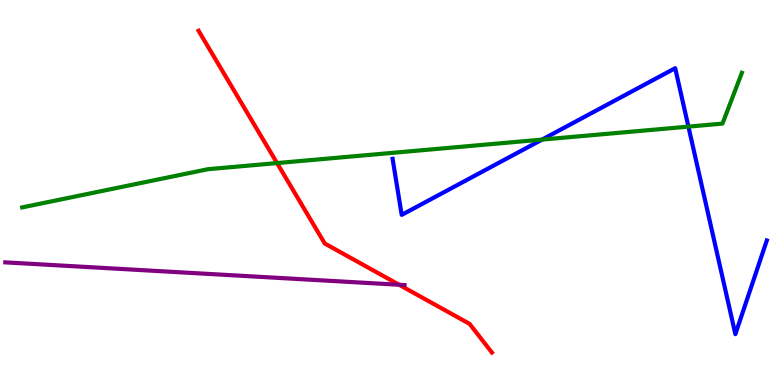[{'lines': ['blue', 'red'], 'intersections': []}, {'lines': ['green', 'red'], 'intersections': [{'x': 3.57, 'y': 5.76}]}, {'lines': ['purple', 'red'], 'intersections': [{'x': 5.15, 'y': 2.6}]}, {'lines': ['blue', 'green'], 'intersections': [{'x': 6.99, 'y': 6.37}, {'x': 8.88, 'y': 6.71}]}, {'lines': ['blue', 'purple'], 'intersections': []}, {'lines': ['green', 'purple'], 'intersections': []}]